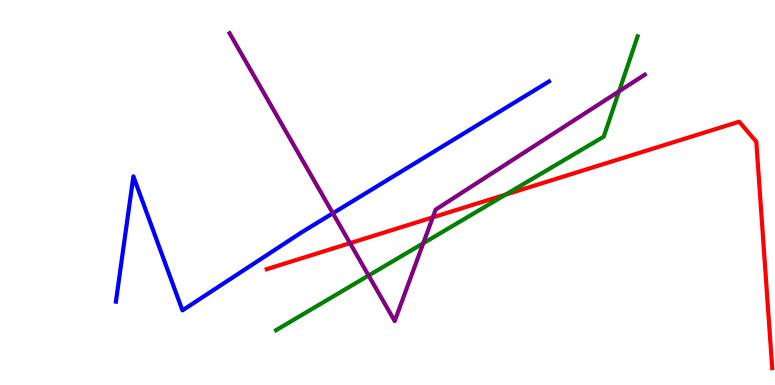[{'lines': ['blue', 'red'], 'intersections': []}, {'lines': ['green', 'red'], 'intersections': [{'x': 6.52, 'y': 4.95}]}, {'lines': ['purple', 'red'], 'intersections': [{'x': 4.52, 'y': 3.68}, {'x': 5.58, 'y': 4.35}]}, {'lines': ['blue', 'green'], 'intersections': []}, {'lines': ['blue', 'purple'], 'intersections': [{'x': 4.3, 'y': 4.46}]}, {'lines': ['green', 'purple'], 'intersections': [{'x': 4.76, 'y': 2.84}, {'x': 5.46, 'y': 3.68}, {'x': 7.99, 'y': 7.63}]}]